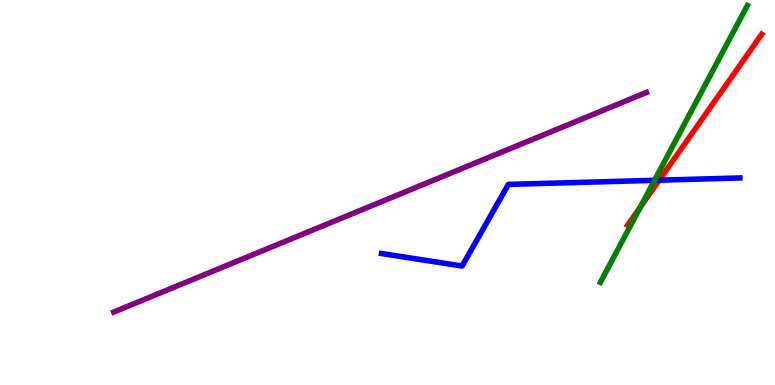[{'lines': ['blue', 'red'], 'intersections': [{'x': 8.51, 'y': 5.32}]}, {'lines': ['green', 'red'], 'intersections': [{'x': 8.26, 'y': 4.62}]}, {'lines': ['purple', 'red'], 'intersections': []}, {'lines': ['blue', 'green'], 'intersections': [{'x': 8.45, 'y': 5.32}]}, {'lines': ['blue', 'purple'], 'intersections': []}, {'lines': ['green', 'purple'], 'intersections': []}]